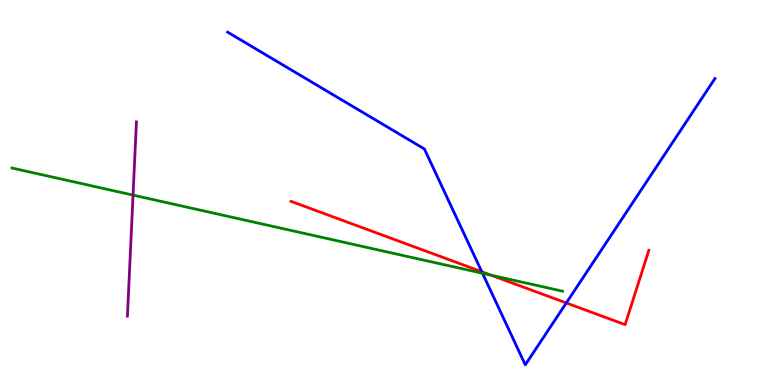[{'lines': ['blue', 'red'], 'intersections': [{'x': 6.22, 'y': 2.94}, {'x': 7.31, 'y': 2.13}]}, {'lines': ['green', 'red'], 'intersections': [{'x': 6.34, 'y': 2.85}]}, {'lines': ['purple', 'red'], 'intersections': []}, {'lines': ['blue', 'green'], 'intersections': [{'x': 6.23, 'y': 2.9}]}, {'lines': ['blue', 'purple'], 'intersections': []}, {'lines': ['green', 'purple'], 'intersections': [{'x': 1.72, 'y': 4.93}]}]